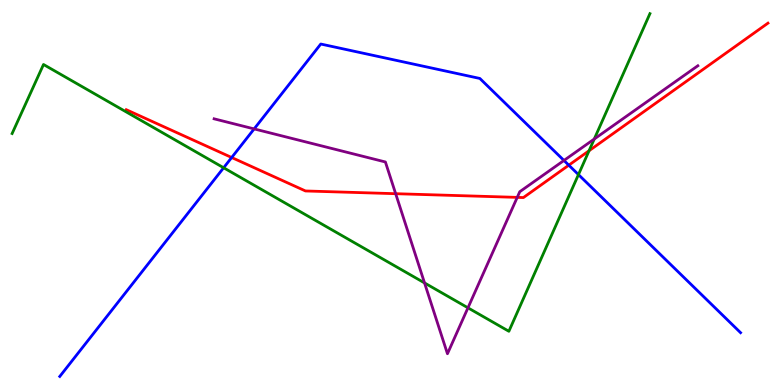[{'lines': ['blue', 'red'], 'intersections': [{'x': 2.99, 'y': 5.91}, {'x': 7.34, 'y': 5.71}]}, {'lines': ['green', 'red'], 'intersections': [{'x': 7.6, 'y': 6.08}]}, {'lines': ['purple', 'red'], 'intersections': [{'x': 5.11, 'y': 4.97}, {'x': 6.67, 'y': 4.87}]}, {'lines': ['blue', 'green'], 'intersections': [{'x': 2.89, 'y': 5.64}, {'x': 7.46, 'y': 5.46}]}, {'lines': ['blue', 'purple'], 'intersections': [{'x': 3.28, 'y': 6.65}, {'x': 7.28, 'y': 5.83}]}, {'lines': ['green', 'purple'], 'intersections': [{'x': 5.48, 'y': 2.65}, {'x': 6.04, 'y': 2.0}, {'x': 7.67, 'y': 6.39}]}]